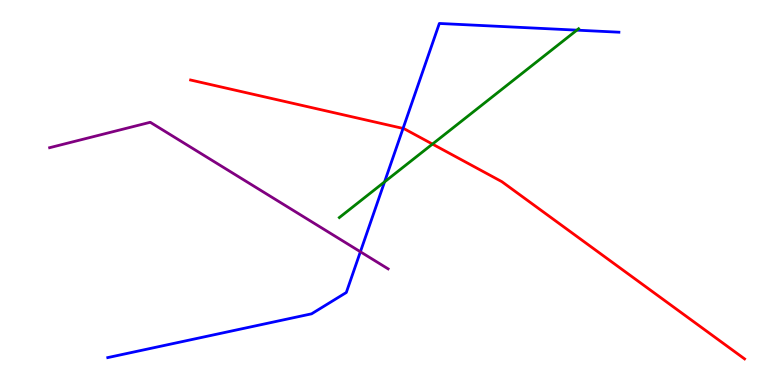[{'lines': ['blue', 'red'], 'intersections': [{'x': 5.2, 'y': 6.66}]}, {'lines': ['green', 'red'], 'intersections': [{'x': 5.58, 'y': 6.26}]}, {'lines': ['purple', 'red'], 'intersections': []}, {'lines': ['blue', 'green'], 'intersections': [{'x': 4.96, 'y': 5.28}, {'x': 7.44, 'y': 9.22}]}, {'lines': ['blue', 'purple'], 'intersections': [{'x': 4.65, 'y': 3.46}]}, {'lines': ['green', 'purple'], 'intersections': []}]